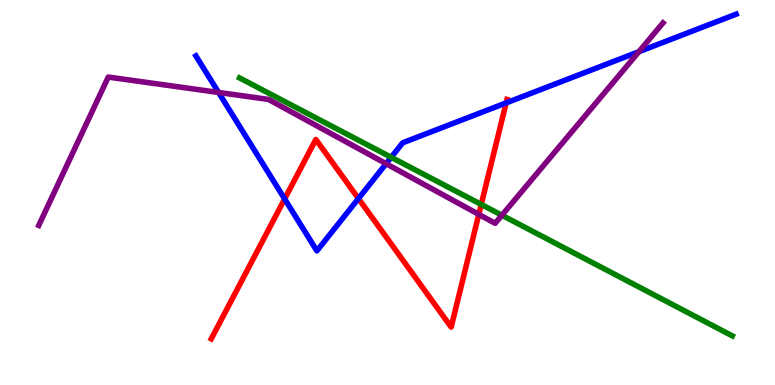[{'lines': ['blue', 'red'], 'intersections': [{'x': 3.67, 'y': 4.83}, {'x': 4.63, 'y': 4.84}, {'x': 6.53, 'y': 7.33}]}, {'lines': ['green', 'red'], 'intersections': [{'x': 6.21, 'y': 4.69}]}, {'lines': ['purple', 'red'], 'intersections': [{'x': 6.18, 'y': 4.43}]}, {'lines': ['blue', 'green'], 'intersections': [{'x': 5.05, 'y': 5.91}]}, {'lines': ['blue', 'purple'], 'intersections': [{'x': 2.82, 'y': 7.6}, {'x': 4.98, 'y': 5.75}, {'x': 8.24, 'y': 8.66}]}, {'lines': ['green', 'purple'], 'intersections': [{'x': 6.48, 'y': 4.41}]}]